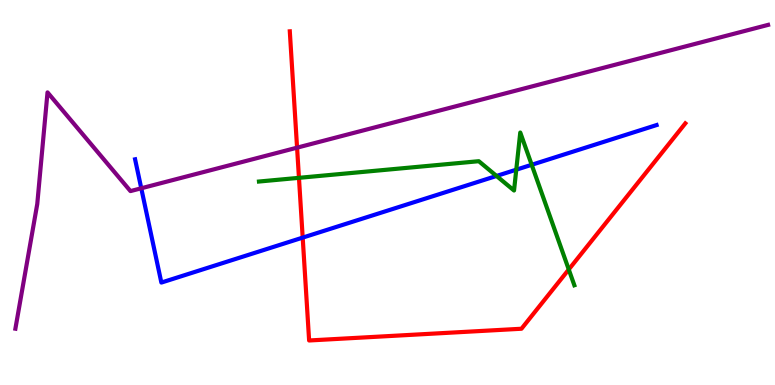[{'lines': ['blue', 'red'], 'intersections': [{'x': 3.91, 'y': 3.83}]}, {'lines': ['green', 'red'], 'intersections': [{'x': 3.86, 'y': 5.38}, {'x': 7.34, 'y': 3.0}]}, {'lines': ['purple', 'red'], 'intersections': [{'x': 3.83, 'y': 6.16}]}, {'lines': ['blue', 'green'], 'intersections': [{'x': 6.41, 'y': 5.43}, {'x': 6.66, 'y': 5.59}, {'x': 6.86, 'y': 5.72}]}, {'lines': ['blue', 'purple'], 'intersections': [{'x': 1.82, 'y': 5.11}]}, {'lines': ['green', 'purple'], 'intersections': []}]